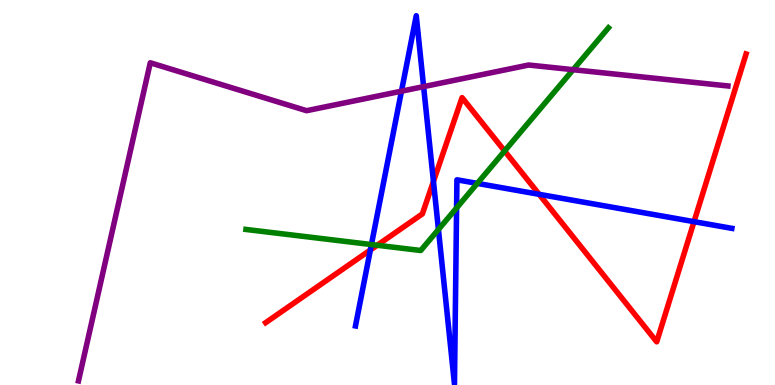[{'lines': ['blue', 'red'], 'intersections': [{'x': 4.78, 'y': 3.51}, {'x': 5.59, 'y': 5.29}, {'x': 6.96, 'y': 4.95}, {'x': 8.96, 'y': 4.24}]}, {'lines': ['green', 'red'], 'intersections': [{'x': 4.87, 'y': 3.63}, {'x': 6.51, 'y': 6.08}]}, {'lines': ['purple', 'red'], 'intersections': []}, {'lines': ['blue', 'green'], 'intersections': [{'x': 4.79, 'y': 3.65}, {'x': 5.66, 'y': 4.04}, {'x': 5.89, 'y': 4.6}, {'x': 6.16, 'y': 5.24}]}, {'lines': ['blue', 'purple'], 'intersections': [{'x': 5.18, 'y': 7.63}, {'x': 5.47, 'y': 7.75}]}, {'lines': ['green', 'purple'], 'intersections': [{'x': 7.4, 'y': 8.19}]}]